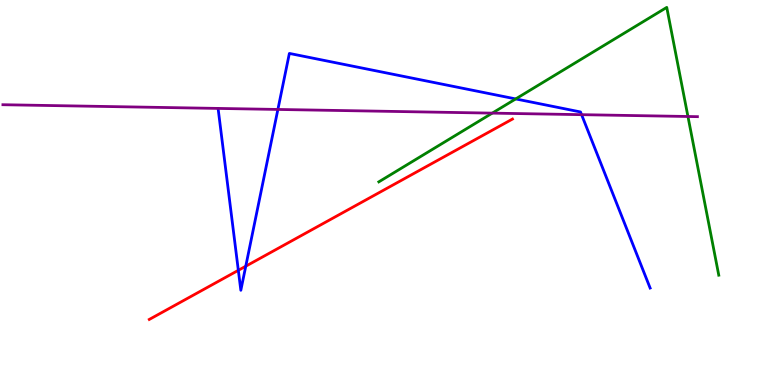[{'lines': ['blue', 'red'], 'intersections': [{'x': 3.08, 'y': 2.98}, {'x': 3.17, 'y': 3.09}]}, {'lines': ['green', 'red'], 'intersections': []}, {'lines': ['purple', 'red'], 'intersections': []}, {'lines': ['blue', 'green'], 'intersections': [{'x': 6.65, 'y': 7.43}]}, {'lines': ['blue', 'purple'], 'intersections': [{'x': 3.59, 'y': 7.16}, {'x': 7.5, 'y': 7.02}]}, {'lines': ['green', 'purple'], 'intersections': [{'x': 6.35, 'y': 7.06}, {'x': 8.88, 'y': 6.97}]}]